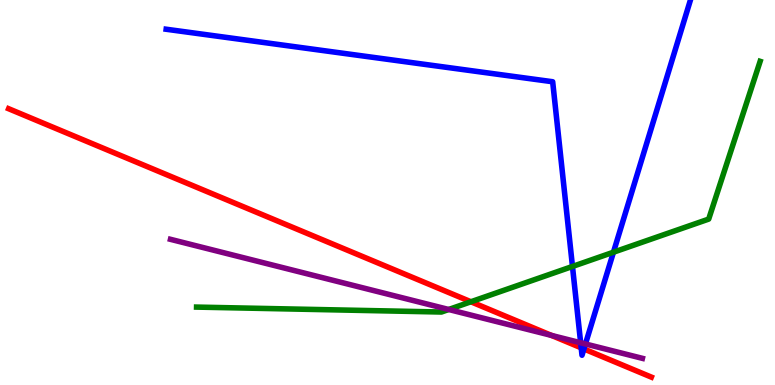[{'lines': ['blue', 'red'], 'intersections': [{'x': 7.5, 'y': 0.966}, {'x': 7.53, 'y': 0.936}]}, {'lines': ['green', 'red'], 'intersections': [{'x': 6.08, 'y': 2.16}]}, {'lines': ['purple', 'red'], 'intersections': [{'x': 7.12, 'y': 1.29}]}, {'lines': ['blue', 'green'], 'intersections': [{'x': 7.39, 'y': 3.08}, {'x': 7.92, 'y': 3.45}]}, {'lines': ['blue', 'purple'], 'intersections': [{'x': 7.49, 'y': 1.1}, {'x': 7.55, 'y': 1.07}]}, {'lines': ['green', 'purple'], 'intersections': [{'x': 5.79, 'y': 1.96}]}]